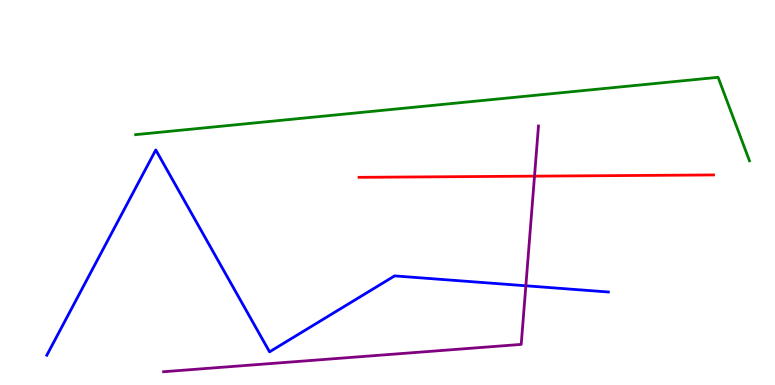[{'lines': ['blue', 'red'], 'intersections': []}, {'lines': ['green', 'red'], 'intersections': []}, {'lines': ['purple', 'red'], 'intersections': [{'x': 6.9, 'y': 5.42}]}, {'lines': ['blue', 'green'], 'intersections': []}, {'lines': ['blue', 'purple'], 'intersections': [{'x': 6.79, 'y': 2.58}]}, {'lines': ['green', 'purple'], 'intersections': []}]